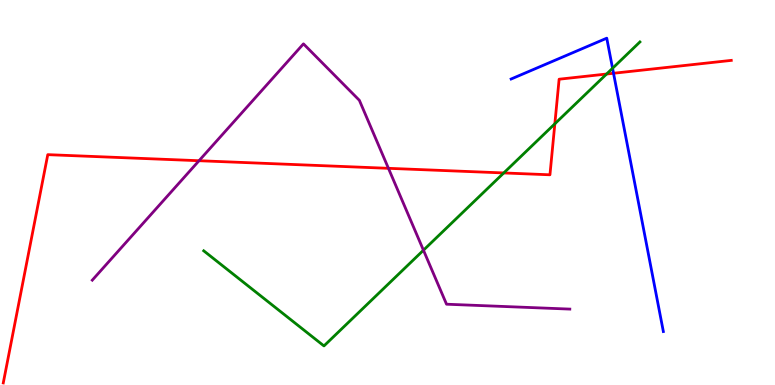[{'lines': ['blue', 'red'], 'intersections': [{'x': 7.92, 'y': 8.1}]}, {'lines': ['green', 'red'], 'intersections': [{'x': 6.5, 'y': 5.51}, {'x': 7.16, 'y': 6.78}, {'x': 7.83, 'y': 8.08}]}, {'lines': ['purple', 'red'], 'intersections': [{'x': 2.57, 'y': 5.83}, {'x': 5.01, 'y': 5.63}]}, {'lines': ['blue', 'green'], 'intersections': [{'x': 7.9, 'y': 8.23}]}, {'lines': ['blue', 'purple'], 'intersections': []}, {'lines': ['green', 'purple'], 'intersections': [{'x': 5.46, 'y': 3.5}]}]